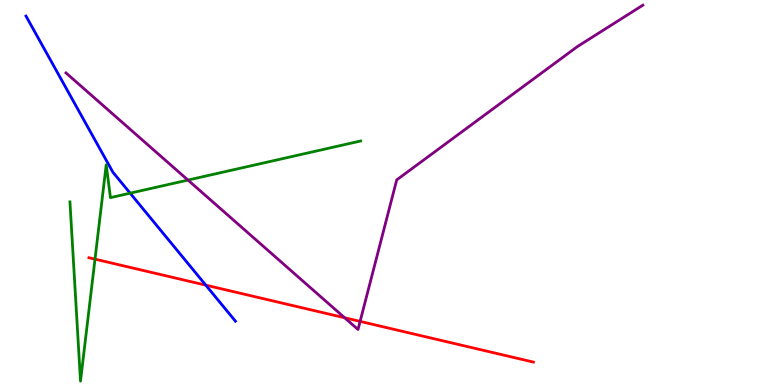[{'lines': ['blue', 'red'], 'intersections': [{'x': 2.66, 'y': 2.59}]}, {'lines': ['green', 'red'], 'intersections': [{'x': 1.23, 'y': 3.27}]}, {'lines': ['purple', 'red'], 'intersections': [{'x': 4.45, 'y': 1.75}, {'x': 4.65, 'y': 1.65}]}, {'lines': ['blue', 'green'], 'intersections': [{'x': 1.68, 'y': 4.98}]}, {'lines': ['blue', 'purple'], 'intersections': []}, {'lines': ['green', 'purple'], 'intersections': [{'x': 2.43, 'y': 5.32}]}]